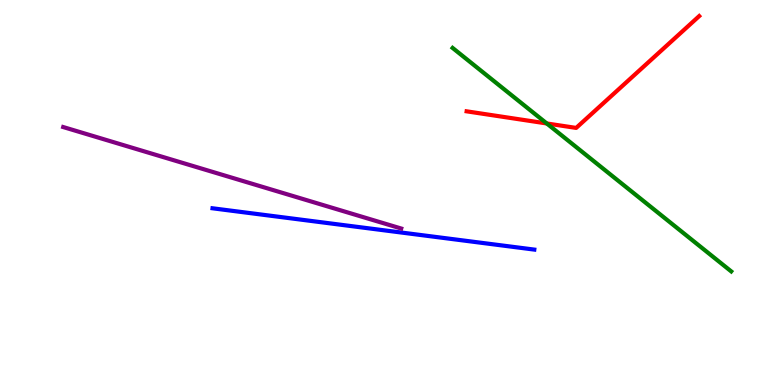[{'lines': ['blue', 'red'], 'intersections': []}, {'lines': ['green', 'red'], 'intersections': [{'x': 7.06, 'y': 6.79}]}, {'lines': ['purple', 'red'], 'intersections': []}, {'lines': ['blue', 'green'], 'intersections': []}, {'lines': ['blue', 'purple'], 'intersections': []}, {'lines': ['green', 'purple'], 'intersections': []}]